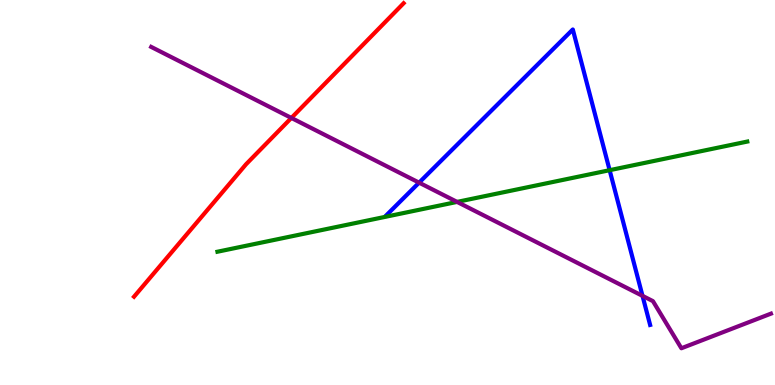[{'lines': ['blue', 'red'], 'intersections': []}, {'lines': ['green', 'red'], 'intersections': []}, {'lines': ['purple', 'red'], 'intersections': [{'x': 3.76, 'y': 6.94}]}, {'lines': ['blue', 'green'], 'intersections': [{'x': 7.87, 'y': 5.58}]}, {'lines': ['blue', 'purple'], 'intersections': [{'x': 5.41, 'y': 5.26}, {'x': 8.29, 'y': 2.32}]}, {'lines': ['green', 'purple'], 'intersections': [{'x': 5.9, 'y': 4.76}]}]